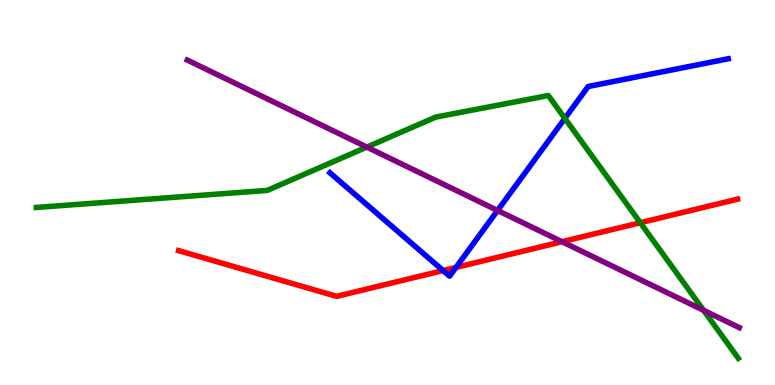[{'lines': ['blue', 'red'], 'intersections': [{'x': 5.72, 'y': 2.97}, {'x': 5.88, 'y': 3.05}]}, {'lines': ['green', 'red'], 'intersections': [{'x': 8.26, 'y': 4.21}]}, {'lines': ['purple', 'red'], 'intersections': [{'x': 7.25, 'y': 3.72}]}, {'lines': ['blue', 'green'], 'intersections': [{'x': 7.29, 'y': 6.92}]}, {'lines': ['blue', 'purple'], 'intersections': [{'x': 6.42, 'y': 4.53}]}, {'lines': ['green', 'purple'], 'intersections': [{'x': 4.73, 'y': 6.18}, {'x': 9.08, 'y': 1.94}]}]